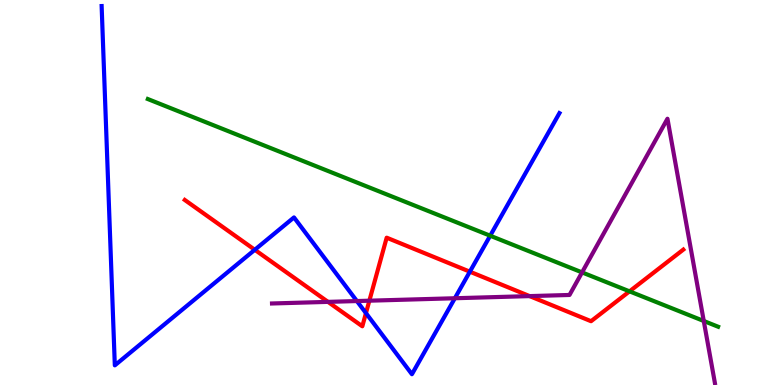[{'lines': ['blue', 'red'], 'intersections': [{'x': 3.29, 'y': 3.51}, {'x': 4.72, 'y': 1.87}, {'x': 6.06, 'y': 2.94}]}, {'lines': ['green', 'red'], 'intersections': [{'x': 8.12, 'y': 2.43}]}, {'lines': ['purple', 'red'], 'intersections': [{'x': 4.23, 'y': 2.16}, {'x': 4.77, 'y': 2.19}, {'x': 6.83, 'y': 2.31}]}, {'lines': ['blue', 'green'], 'intersections': [{'x': 6.32, 'y': 3.88}]}, {'lines': ['blue', 'purple'], 'intersections': [{'x': 4.6, 'y': 2.18}, {'x': 5.87, 'y': 2.25}]}, {'lines': ['green', 'purple'], 'intersections': [{'x': 7.51, 'y': 2.92}, {'x': 9.08, 'y': 1.66}]}]